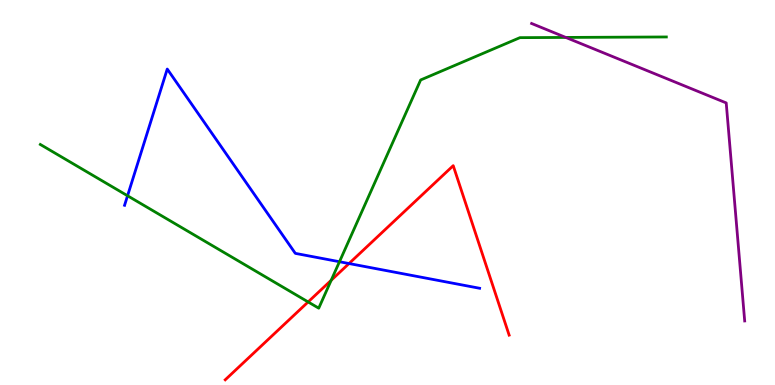[{'lines': ['blue', 'red'], 'intersections': [{'x': 4.5, 'y': 3.15}]}, {'lines': ['green', 'red'], 'intersections': [{'x': 3.98, 'y': 2.16}, {'x': 4.27, 'y': 2.72}]}, {'lines': ['purple', 'red'], 'intersections': []}, {'lines': ['blue', 'green'], 'intersections': [{'x': 1.65, 'y': 4.92}, {'x': 4.38, 'y': 3.2}]}, {'lines': ['blue', 'purple'], 'intersections': []}, {'lines': ['green', 'purple'], 'intersections': [{'x': 7.3, 'y': 9.03}]}]